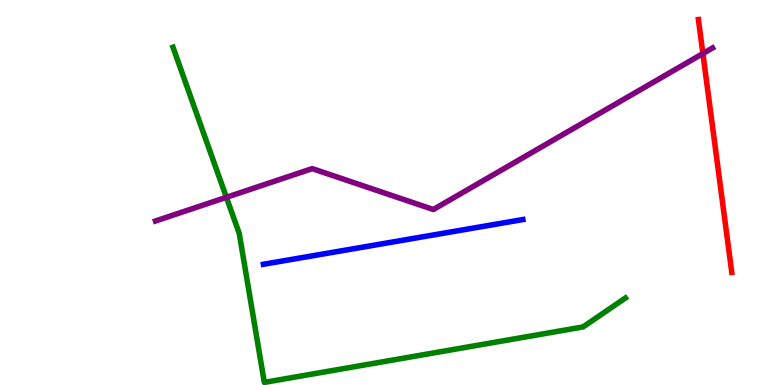[{'lines': ['blue', 'red'], 'intersections': []}, {'lines': ['green', 'red'], 'intersections': []}, {'lines': ['purple', 'red'], 'intersections': [{'x': 9.07, 'y': 8.61}]}, {'lines': ['blue', 'green'], 'intersections': []}, {'lines': ['blue', 'purple'], 'intersections': []}, {'lines': ['green', 'purple'], 'intersections': [{'x': 2.92, 'y': 4.88}]}]